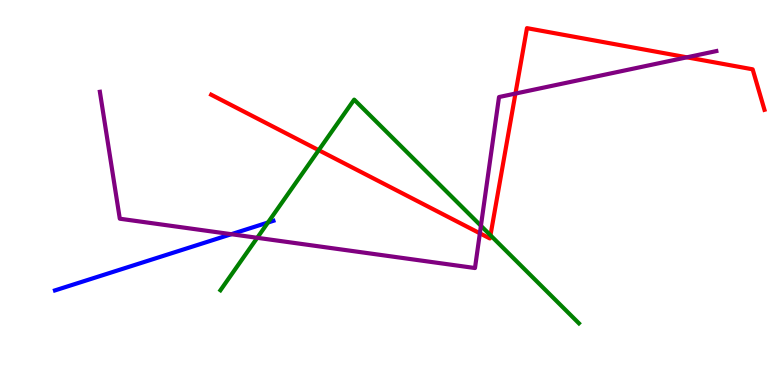[{'lines': ['blue', 'red'], 'intersections': []}, {'lines': ['green', 'red'], 'intersections': [{'x': 4.11, 'y': 6.1}, {'x': 6.33, 'y': 3.89}]}, {'lines': ['purple', 'red'], 'intersections': [{'x': 6.19, 'y': 3.94}, {'x': 6.65, 'y': 7.57}, {'x': 8.86, 'y': 8.51}]}, {'lines': ['blue', 'green'], 'intersections': [{'x': 3.46, 'y': 4.22}]}, {'lines': ['blue', 'purple'], 'intersections': [{'x': 2.98, 'y': 3.92}]}, {'lines': ['green', 'purple'], 'intersections': [{'x': 3.32, 'y': 3.82}, {'x': 6.21, 'y': 4.14}]}]